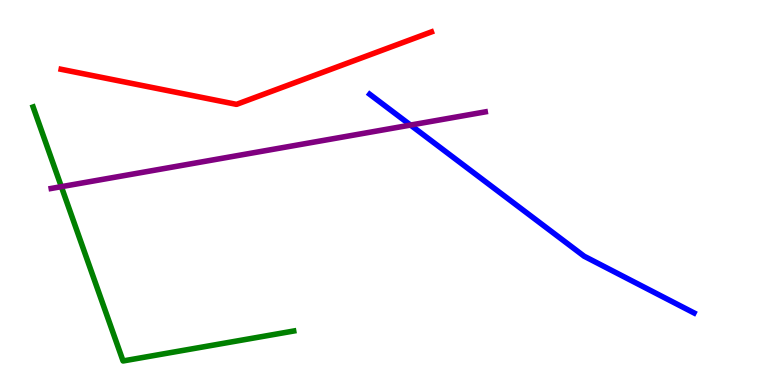[{'lines': ['blue', 'red'], 'intersections': []}, {'lines': ['green', 'red'], 'intersections': []}, {'lines': ['purple', 'red'], 'intersections': []}, {'lines': ['blue', 'green'], 'intersections': []}, {'lines': ['blue', 'purple'], 'intersections': [{'x': 5.3, 'y': 6.75}]}, {'lines': ['green', 'purple'], 'intersections': [{'x': 0.792, 'y': 5.15}]}]